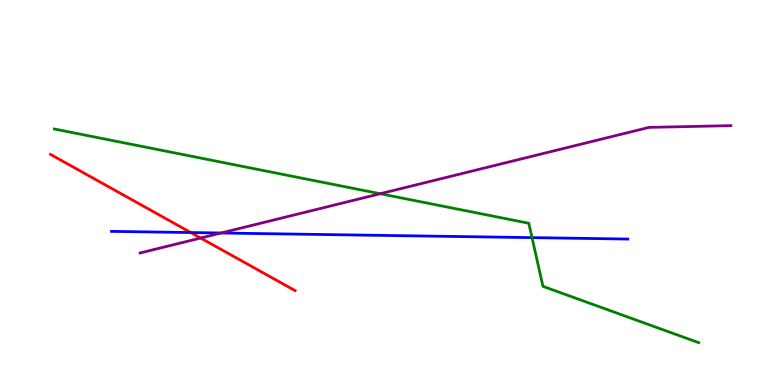[{'lines': ['blue', 'red'], 'intersections': [{'x': 2.46, 'y': 3.96}]}, {'lines': ['green', 'red'], 'intersections': []}, {'lines': ['purple', 'red'], 'intersections': [{'x': 2.59, 'y': 3.82}]}, {'lines': ['blue', 'green'], 'intersections': [{'x': 6.86, 'y': 3.83}]}, {'lines': ['blue', 'purple'], 'intersections': [{'x': 2.85, 'y': 3.95}]}, {'lines': ['green', 'purple'], 'intersections': [{'x': 4.91, 'y': 4.97}]}]